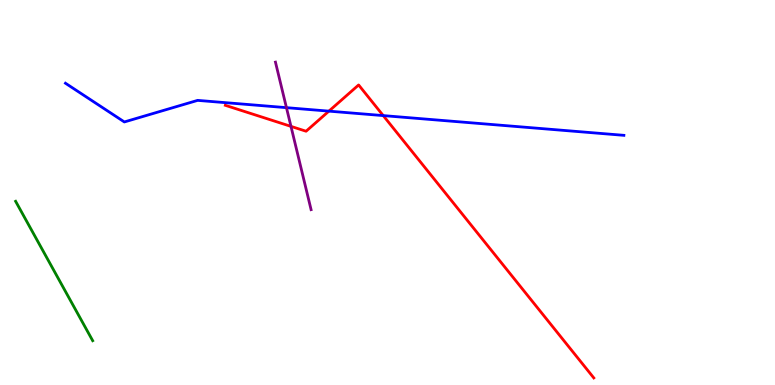[{'lines': ['blue', 'red'], 'intersections': [{'x': 4.24, 'y': 7.11}, {'x': 4.94, 'y': 7.0}]}, {'lines': ['green', 'red'], 'intersections': []}, {'lines': ['purple', 'red'], 'intersections': [{'x': 3.75, 'y': 6.72}]}, {'lines': ['blue', 'green'], 'intersections': []}, {'lines': ['blue', 'purple'], 'intersections': [{'x': 3.7, 'y': 7.2}]}, {'lines': ['green', 'purple'], 'intersections': []}]